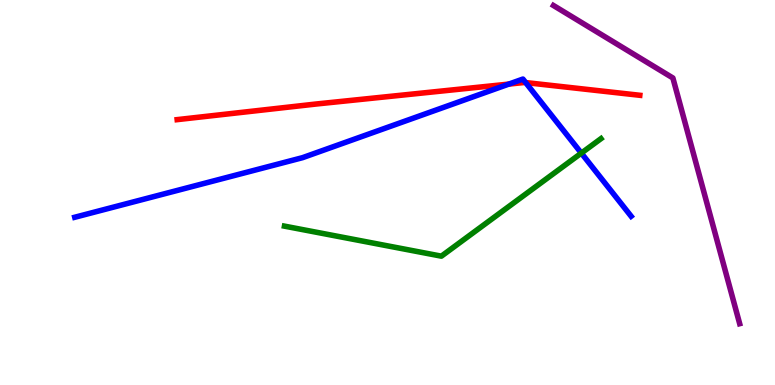[{'lines': ['blue', 'red'], 'intersections': [{'x': 6.57, 'y': 7.82}, {'x': 6.78, 'y': 7.86}]}, {'lines': ['green', 'red'], 'intersections': []}, {'lines': ['purple', 'red'], 'intersections': []}, {'lines': ['blue', 'green'], 'intersections': [{'x': 7.5, 'y': 6.02}]}, {'lines': ['blue', 'purple'], 'intersections': []}, {'lines': ['green', 'purple'], 'intersections': []}]